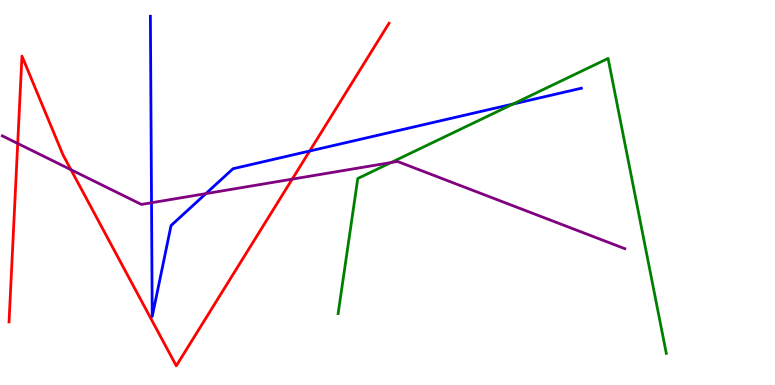[{'lines': ['blue', 'red'], 'intersections': [{'x': 4.0, 'y': 6.08}]}, {'lines': ['green', 'red'], 'intersections': []}, {'lines': ['purple', 'red'], 'intersections': [{'x': 0.229, 'y': 6.27}, {'x': 0.915, 'y': 5.59}, {'x': 3.77, 'y': 5.35}]}, {'lines': ['blue', 'green'], 'intersections': [{'x': 6.62, 'y': 7.3}]}, {'lines': ['blue', 'purple'], 'intersections': [{'x': 1.96, 'y': 4.73}, {'x': 2.66, 'y': 4.97}]}, {'lines': ['green', 'purple'], 'intersections': [{'x': 5.05, 'y': 5.78}]}]